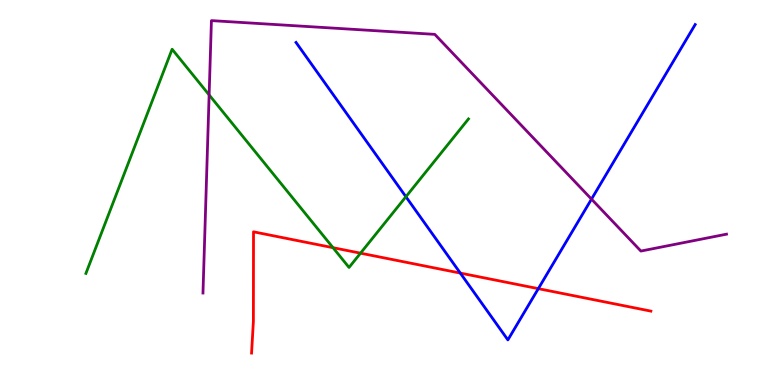[{'lines': ['blue', 'red'], 'intersections': [{'x': 5.94, 'y': 2.91}, {'x': 6.95, 'y': 2.5}]}, {'lines': ['green', 'red'], 'intersections': [{'x': 4.3, 'y': 3.57}, {'x': 4.65, 'y': 3.42}]}, {'lines': ['purple', 'red'], 'intersections': []}, {'lines': ['blue', 'green'], 'intersections': [{'x': 5.24, 'y': 4.89}]}, {'lines': ['blue', 'purple'], 'intersections': [{'x': 7.63, 'y': 4.83}]}, {'lines': ['green', 'purple'], 'intersections': [{'x': 2.7, 'y': 7.54}]}]